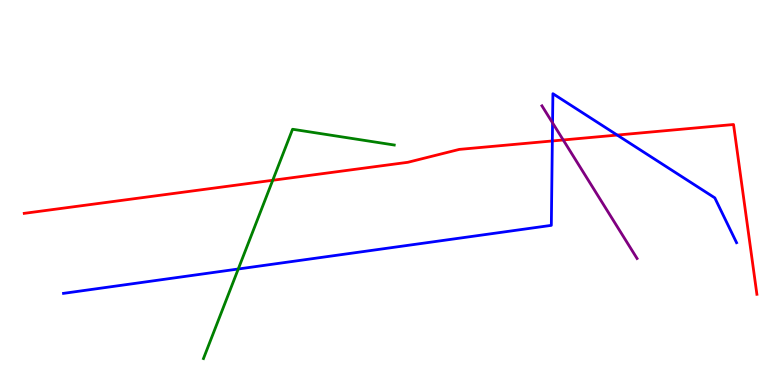[{'lines': ['blue', 'red'], 'intersections': [{'x': 7.13, 'y': 6.34}, {'x': 7.96, 'y': 6.49}]}, {'lines': ['green', 'red'], 'intersections': [{'x': 3.52, 'y': 5.32}]}, {'lines': ['purple', 'red'], 'intersections': [{'x': 7.27, 'y': 6.36}]}, {'lines': ['blue', 'green'], 'intersections': [{'x': 3.07, 'y': 3.01}]}, {'lines': ['blue', 'purple'], 'intersections': [{'x': 7.13, 'y': 6.81}]}, {'lines': ['green', 'purple'], 'intersections': []}]